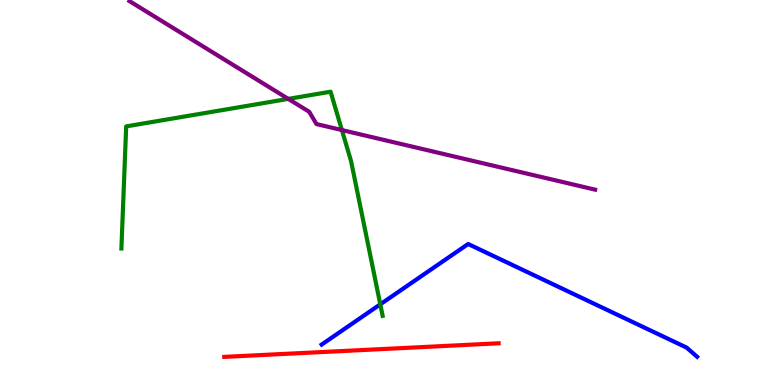[{'lines': ['blue', 'red'], 'intersections': []}, {'lines': ['green', 'red'], 'intersections': []}, {'lines': ['purple', 'red'], 'intersections': []}, {'lines': ['blue', 'green'], 'intersections': [{'x': 4.91, 'y': 2.1}]}, {'lines': ['blue', 'purple'], 'intersections': []}, {'lines': ['green', 'purple'], 'intersections': [{'x': 3.72, 'y': 7.43}, {'x': 4.41, 'y': 6.62}]}]